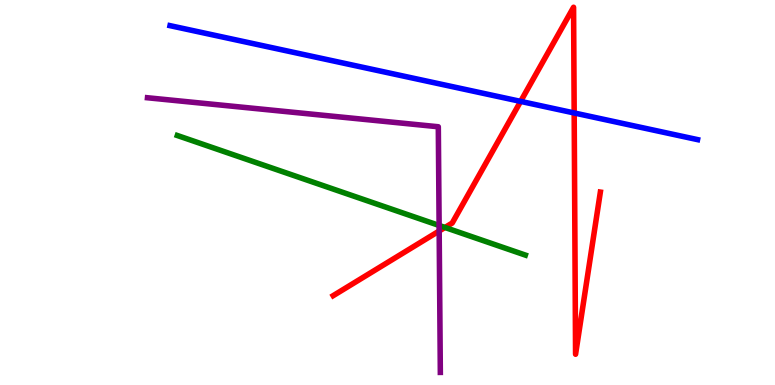[{'lines': ['blue', 'red'], 'intersections': [{'x': 6.72, 'y': 7.37}, {'x': 7.41, 'y': 7.07}]}, {'lines': ['green', 'red'], 'intersections': [{'x': 5.74, 'y': 4.09}]}, {'lines': ['purple', 'red'], 'intersections': [{'x': 5.67, 'y': 4.0}]}, {'lines': ['blue', 'green'], 'intersections': []}, {'lines': ['blue', 'purple'], 'intersections': []}, {'lines': ['green', 'purple'], 'intersections': [{'x': 5.67, 'y': 4.14}]}]